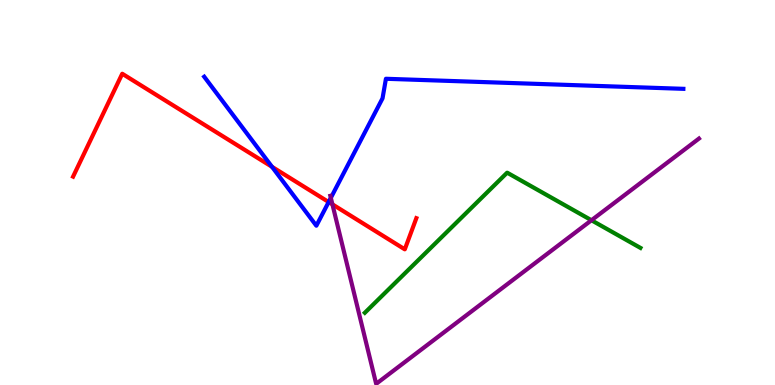[{'lines': ['blue', 'red'], 'intersections': [{'x': 3.51, 'y': 5.67}, {'x': 4.24, 'y': 4.75}]}, {'lines': ['green', 'red'], 'intersections': []}, {'lines': ['purple', 'red'], 'intersections': [{'x': 4.29, 'y': 4.69}]}, {'lines': ['blue', 'green'], 'intersections': []}, {'lines': ['blue', 'purple'], 'intersections': [{'x': 4.27, 'y': 4.86}]}, {'lines': ['green', 'purple'], 'intersections': [{'x': 7.63, 'y': 4.28}]}]